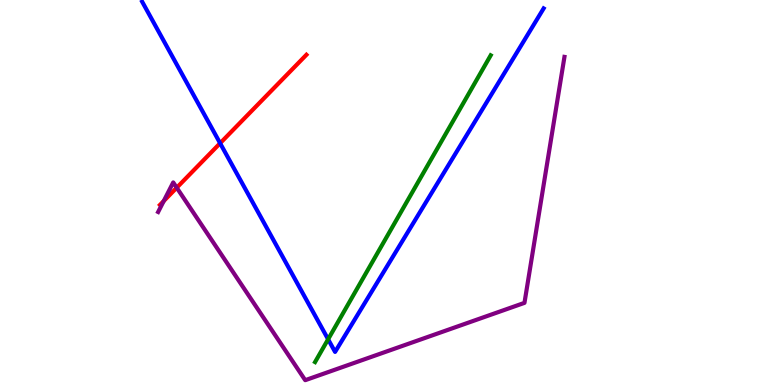[{'lines': ['blue', 'red'], 'intersections': [{'x': 2.84, 'y': 6.28}]}, {'lines': ['green', 'red'], 'intersections': []}, {'lines': ['purple', 'red'], 'intersections': [{'x': 2.11, 'y': 4.78}, {'x': 2.28, 'y': 5.12}]}, {'lines': ['blue', 'green'], 'intersections': [{'x': 4.23, 'y': 1.19}]}, {'lines': ['blue', 'purple'], 'intersections': []}, {'lines': ['green', 'purple'], 'intersections': []}]